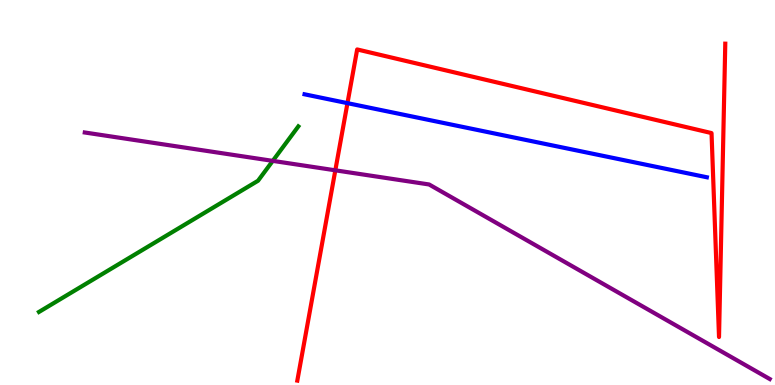[{'lines': ['blue', 'red'], 'intersections': [{'x': 4.48, 'y': 7.32}]}, {'lines': ['green', 'red'], 'intersections': []}, {'lines': ['purple', 'red'], 'intersections': [{'x': 4.33, 'y': 5.58}]}, {'lines': ['blue', 'green'], 'intersections': []}, {'lines': ['blue', 'purple'], 'intersections': []}, {'lines': ['green', 'purple'], 'intersections': [{'x': 3.52, 'y': 5.82}]}]